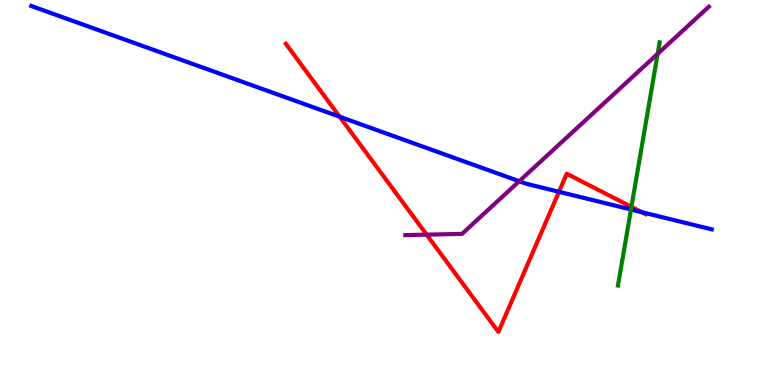[{'lines': ['blue', 'red'], 'intersections': [{'x': 4.38, 'y': 6.97}, {'x': 7.21, 'y': 5.02}, {'x': 8.28, 'y': 4.49}]}, {'lines': ['green', 'red'], 'intersections': [{'x': 8.15, 'y': 4.63}]}, {'lines': ['purple', 'red'], 'intersections': [{'x': 5.51, 'y': 3.9}]}, {'lines': ['blue', 'green'], 'intersections': [{'x': 8.14, 'y': 4.56}]}, {'lines': ['blue', 'purple'], 'intersections': [{'x': 6.7, 'y': 5.29}]}, {'lines': ['green', 'purple'], 'intersections': [{'x': 8.49, 'y': 8.6}]}]